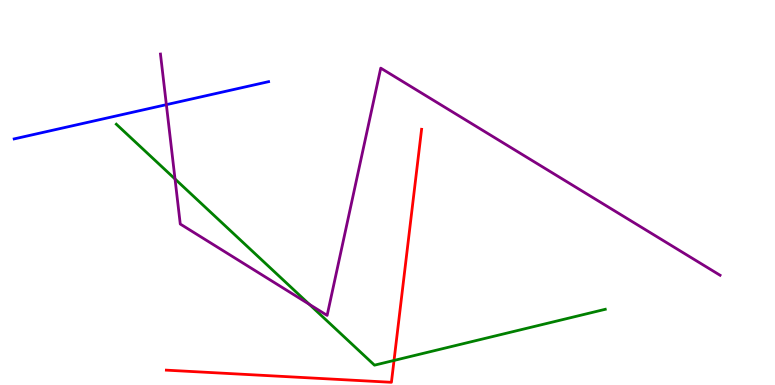[{'lines': ['blue', 'red'], 'intersections': []}, {'lines': ['green', 'red'], 'intersections': [{'x': 5.08, 'y': 0.638}]}, {'lines': ['purple', 'red'], 'intersections': []}, {'lines': ['blue', 'green'], 'intersections': []}, {'lines': ['blue', 'purple'], 'intersections': [{'x': 2.15, 'y': 7.28}]}, {'lines': ['green', 'purple'], 'intersections': [{'x': 2.26, 'y': 5.35}, {'x': 3.99, 'y': 2.1}]}]